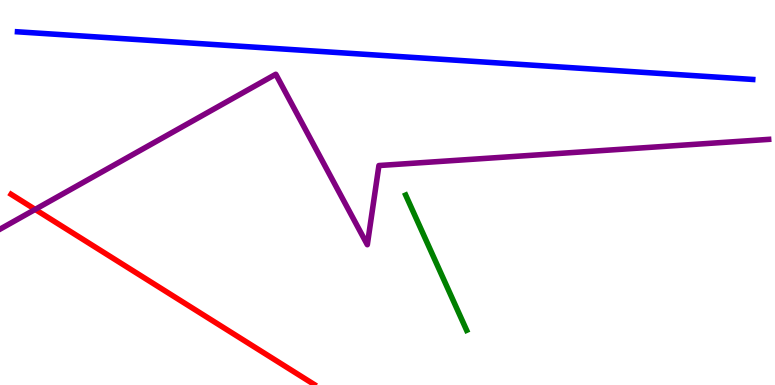[{'lines': ['blue', 'red'], 'intersections': []}, {'lines': ['green', 'red'], 'intersections': []}, {'lines': ['purple', 'red'], 'intersections': [{'x': 0.454, 'y': 4.56}]}, {'lines': ['blue', 'green'], 'intersections': []}, {'lines': ['blue', 'purple'], 'intersections': []}, {'lines': ['green', 'purple'], 'intersections': []}]